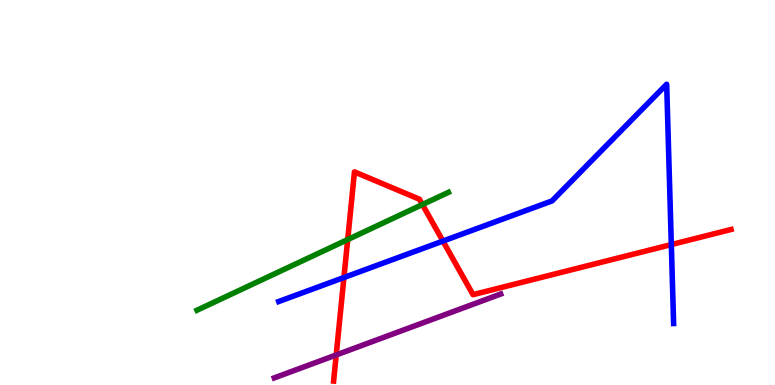[{'lines': ['blue', 'red'], 'intersections': [{'x': 4.44, 'y': 2.79}, {'x': 5.72, 'y': 3.74}, {'x': 8.66, 'y': 3.65}]}, {'lines': ['green', 'red'], 'intersections': [{'x': 4.49, 'y': 3.78}, {'x': 5.45, 'y': 4.69}]}, {'lines': ['purple', 'red'], 'intersections': [{'x': 4.34, 'y': 0.78}]}, {'lines': ['blue', 'green'], 'intersections': []}, {'lines': ['blue', 'purple'], 'intersections': []}, {'lines': ['green', 'purple'], 'intersections': []}]